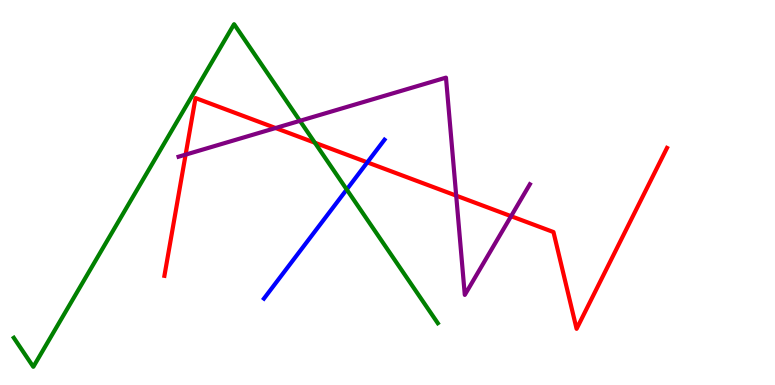[{'lines': ['blue', 'red'], 'intersections': [{'x': 4.74, 'y': 5.78}]}, {'lines': ['green', 'red'], 'intersections': [{'x': 4.06, 'y': 6.29}]}, {'lines': ['purple', 'red'], 'intersections': [{'x': 2.39, 'y': 5.98}, {'x': 3.56, 'y': 6.67}, {'x': 5.89, 'y': 4.92}, {'x': 6.59, 'y': 4.38}]}, {'lines': ['blue', 'green'], 'intersections': [{'x': 4.47, 'y': 5.08}]}, {'lines': ['blue', 'purple'], 'intersections': []}, {'lines': ['green', 'purple'], 'intersections': [{'x': 3.87, 'y': 6.86}]}]